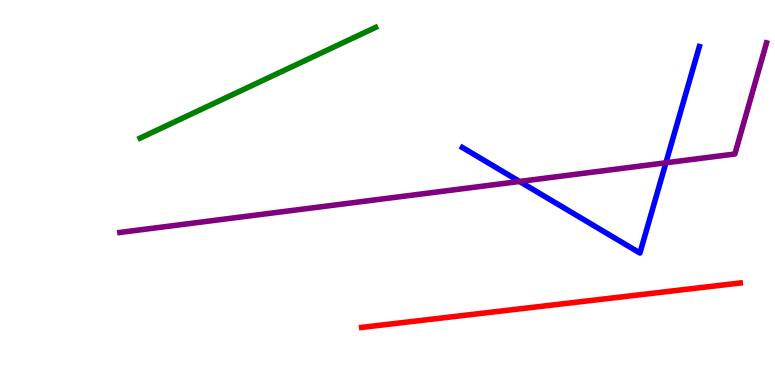[{'lines': ['blue', 'red'], 'intersections': []}, {'lines': ['green', 'red'], 'intersections': []}, {'lines': ['purple', 'red'], 'intersections': []}, {'lines': ['blue', 'green'], 'intersections': []}, {'lines': ['blue', 'purple'], 'intersections': [{'x': 6.7, 'y': 5.29}, {'x': 8.59, 'y': 5.77}]}, {'lines': ['green', 'purple'], 'intersections': []}]